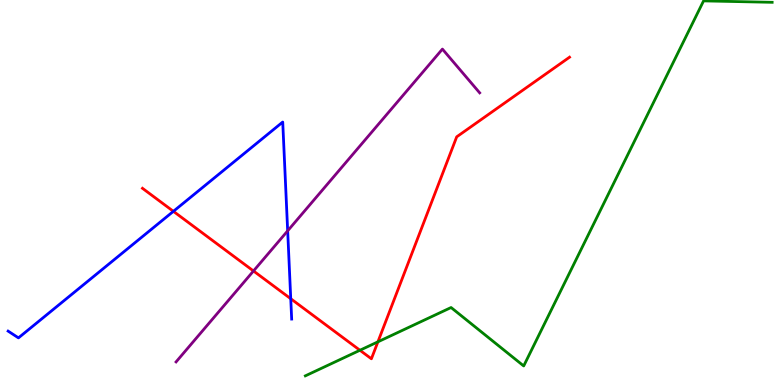[{'lines': ['blue', 'red'], 'intersections': [{'x': 2.24, 'y': 4.51}, {'x': 3.75, 'y': 2.24}]}, {'lines': ['green', 'red'], 'intersections': [{'x': 4.64, 'y': 0.902}, {'x': 4.88, 'y': 1.12}]}, {'lines': ['purple', 'red'], 'intersections': [{'x': 3.27, 'y': 2.96}]}, {'lines': ['blue', 'green'], 'intersections': []}, {'lines': ['blue', 'purple'], 'intersections': [{'x': 3.71, 'y': 4.0}]}, {'lines': ['green', 'purple'], 'intersections': []}]